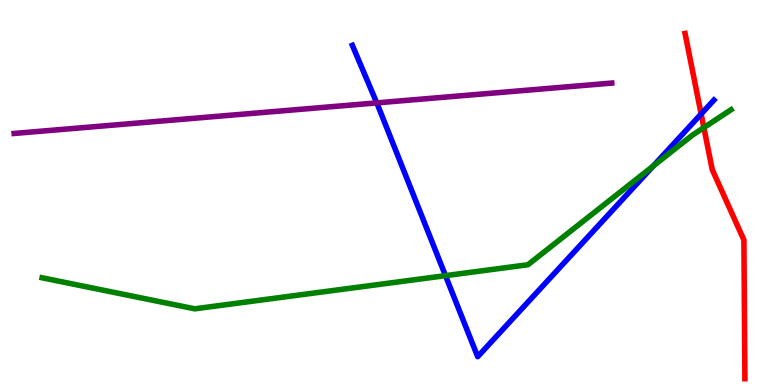[{'lines': ['blue', 'red'], 'intersections': [{'x': 9.05, 'y': 7.04}]}, {'lines': ['green', 'red'], 'intersections': [{'x': 9.08, 'y': 6.69}]}, {'lines': ['purple', 'red'], 'intersections': []}, {'lines': ['blue', 'green'], 'intersections': [{'x': 5.75, 'y': 2.84}, {'x': 8.43, 'y': 5.69}]}, {'lines': ['blue', 'purple'], 'intersections': [{'x': 4.86, 'y': 7.33}]}, {'lines': ['green', 'purple'], 'intersections': []}]